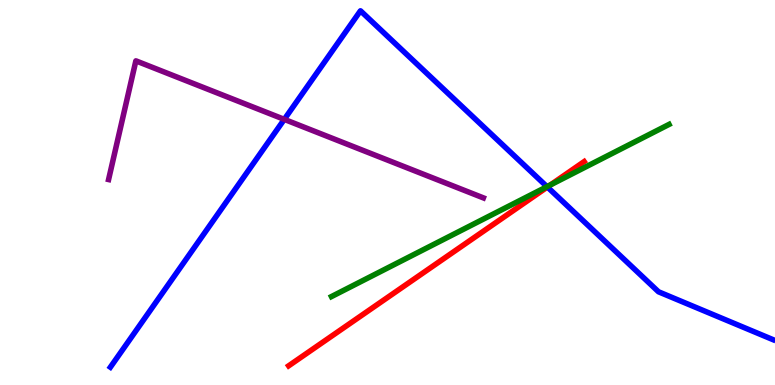[{'lines': ['blue', 'red'], 'intersections': [{'x': 7.06, 'y': 5.14}]}, {'lines': ['green', 'red'], 'intersections': [{'x': 7.1, 'y': 5.2}]}, {'lines': ['purple', 'red'], 'intersections': []}, {'lines': ['blue', 'green'], 'intersections': [{'x': 7.06, 'y': 5.15}]}, {'lines': ['blue', 'purple'], 'intersections': [{'x': 3.67, 'y': 6.9}]}, {'lines': ['green', 'purple'], 'intersections': []}]